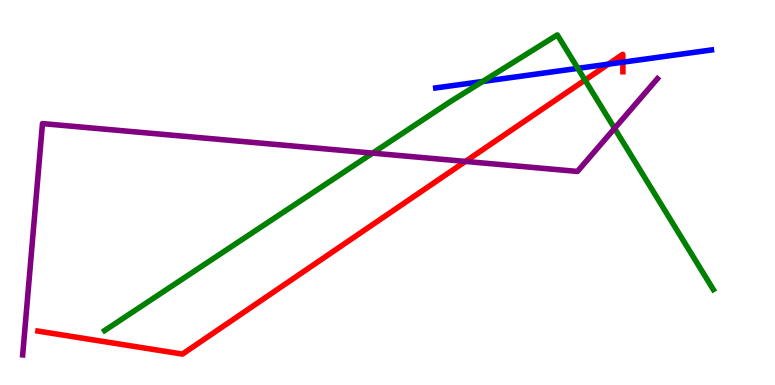[{'lines': ['blue', 'red'], 'intersections': [{'x': 7.85, 'y': 8.33}, {'x': 8.04, 'y': 8.39}]}, {'lines': ['green', 'red'], 'intersections': [{'x': 7.55, 'y': 7.92}]}, {'lines': ['purple', 'red'], 'intersections': [{'x': 6.01, 'y': 5.81}]}, {'lines': ['blue', 'green'], 'intersections': [{'x': 6.23, 'y': 7.88}, {'x': 7.46, 'y': 8.22}]}, {'lines': ['blue', 'purple'], 'intersections': []}, {'lines': ['green', 'purple'], 'intersections': [{'x': 4.81, 'y': 6.02}, {'x': 7.93, 'y': 6.67}]}]